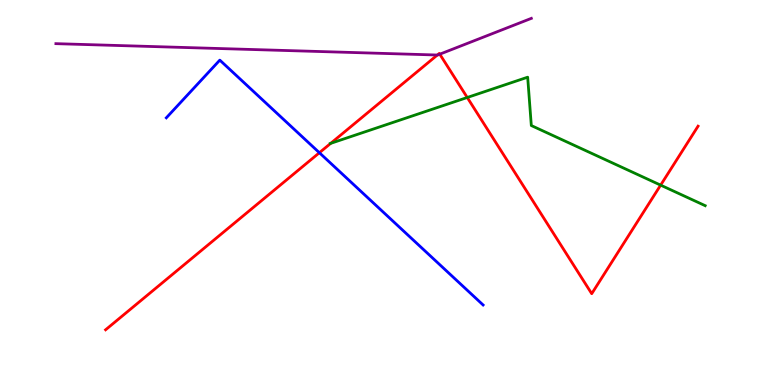[{'lines': ['blue', 'red'], 'intersections': [{'x': 4.12, 'y': 6.03}]}, {'lines': ['green', 'red'], 'intersections': [{'x': 4.27, 'y': 6.28}, {'x': 6.03, 'y': 7.47}, {'x': 8.52, 'y': 5.19}]}, {'lines': ['purple', 'red'], 'intersections': [{'x': 5.64, 'y': 8.57}, {'x': 5.67, 'y': 8.59}]}, {'lines': ['blue', 'green'], 'intersections': []}, {'lines': ['blue', 'purple'], 'intersections': []}, {'lines': ['green', 'purple'], 'intersections': []}]